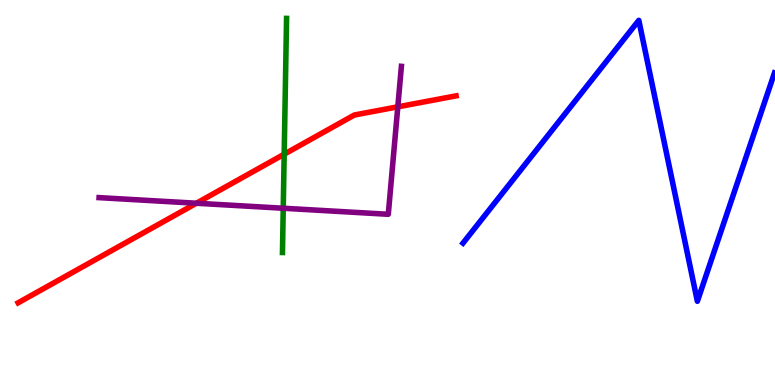[{'lines': ['blue', 'red'], 'intersections': []}, {'lines': ['green', 'red'], 'intersections': [{'x': 3.67, 'y': 5.99}]}, {'lines': ['purple', 'red'], 'intersections': [{'x': 2.53, 'y': 4.72}, {'x': 5.13, 'y': 7.23}]}, {'lines': ['blue', 'green'], 'intersections': []}, {'lines': ['blue', 'purple'], 'intersections': []}, {'lines': ['green', 'purple'], 'intersections': [{'x': 3.65, 'y': 4.59}]}]